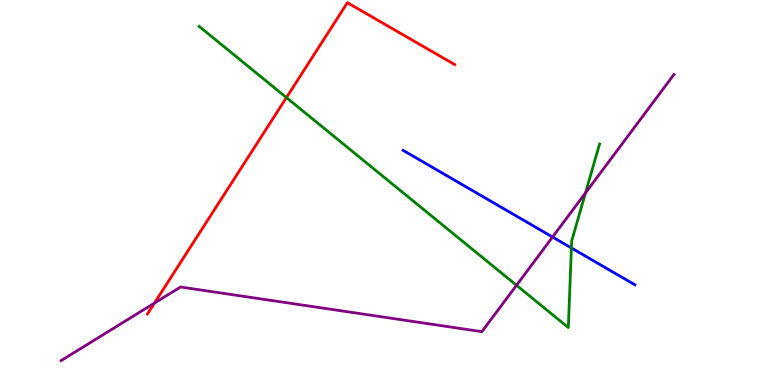[{'lines': ['blue', 'red'], 'intersections': []}, {'lines': ['green', 'red'], 'intersections': [{'x': 3.7, 'y': 7.47}]}, {'lines': ['purple', 'red'], 'intersections': [{'x': 1.99, 'y': 2.13}]}, {'lines': ['blue', 'green'], 'intersections': [{'x': 7.37, 'y': 3.56}]}, {'lines': ['blue', 'purple'], 'intersections': [{'x': 7.13, 'y': 3.84}]}, {'lines': ['green', 'purple'], 'intersections': [{'x': 6.66, 'y': 2.59}, {'x': 7.55, 'y': 4.99}]}]